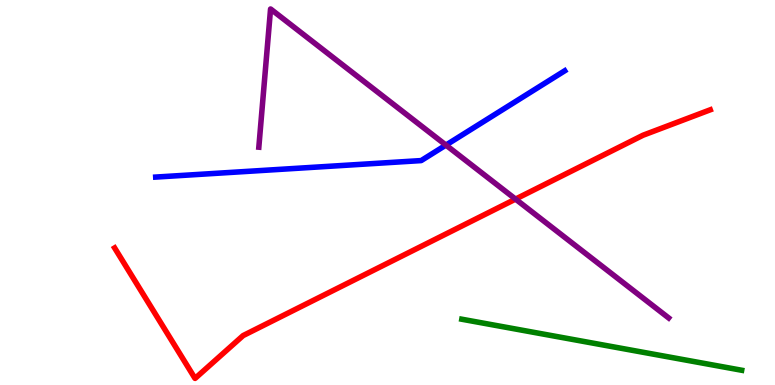[{'lines': ['blue', 'red'], 'intersections': []}, {'lines': ['green', 'red'], 'intersections': []}, {'lines': ['purple', 'red'], 'intersections': [{'x': 6.65, 'y': 4.83}]}, {'lines': ['blue', 'green'], 'intersections': []}, {'lines': ['blue', 'purple'], 'intersections': [{'x': 5.75, 'y': 6.23}]}, {'lines': ['green', 'purple'], 'intersections': []}]